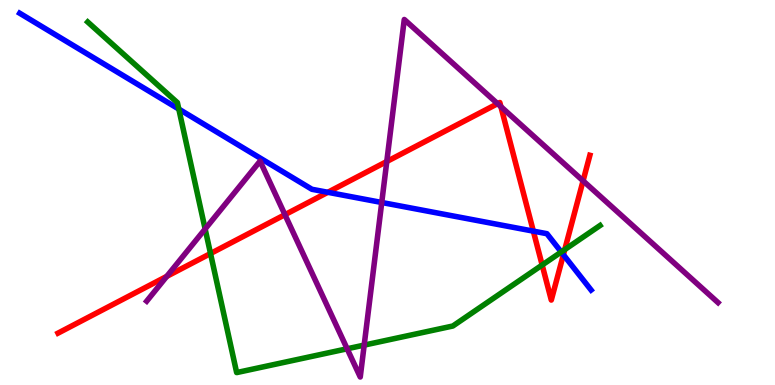[{'lines': ['blue', 'red'], 'intersections': [{'x': 4.23, 'y': 5.01}, {'x': 6.88, 'y': 4.0}, {'x': 7.27, 'y': 3.38}]}, {'lines': ['green', 'red'], 'intersections': [{'x': 2.72, 'y': 3.41}, {'x': 7.0, 'y': 3.12}, {'x': 7.29, 'y': 3.52}]}, {'lines': ['purple', 'red'], 'intersections': [{'x': 2.15, 'y': 2.82}, {'x': 3.68, 'y': 4.42}, {'x': 4.99, 'y': 5.8}, {'x': 6.42, 'y': 7.31}, {'x': 6.46, 'y': 7.23}, {'x': 7.52, 'y': 5.3}]}, {'lines': ['blue', 'green'], 'intersections': [{'x': 2.31, 'y': 7.17}, {'x': 7.24, 'y': 3.45}]}, {'lines': ['blue', 'purple'], 'intersections': [{'x': 4.93, 'y': 4.74}]}, {'lines': ['green', 'purple'], 'intersections': [{'x': 2.65, 'y': 4.05}, {'x': 4.48, 'y': 0.941}, {'x': 4.7, 'y': 1.04}]}]